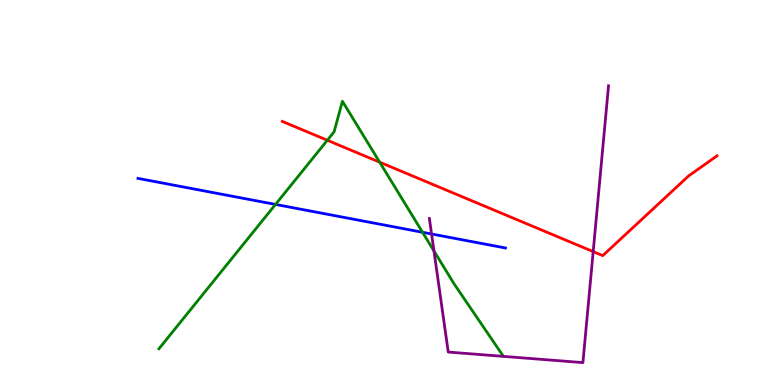[{'lines': ['blue', 'red'], 'intersections': []}, {'lines': ['green', 'red'], 'intersections': [{'x': 4.22, 'y': 6.36}, {'x': 4.9, 'y': 5.79}]}, {'lines': ['purple', 'red'], 'intersections': [{'x': 7.65, 'y': 3.46}]}, {'lines': ['blue', 'green'], 'intersections': [{'x': 3.55, 'y': 4.69}, {'x': 5.45, 'y': 3.97}]}, {'lines': ['blue', 'purple'], 'intersections': [{'x': 5.57, 'y': 3.92}]}, {'lines': ['green', 'purple'], 'intersections': [{'x': 5.6, 'y': 3.48}]}]